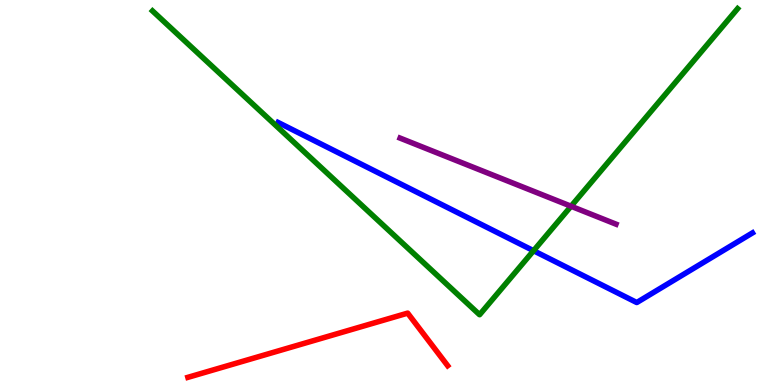[{'lines': ['blue', 'red'], 'intersections': []}, {'lines': ['green', 'red'], 'intersections': []}, {'lines': ['purple', 'red'], 'intersections': []}, {'lines': ['blue', 'green'], 'intersections': [{'x': 6.88, 'y': 3.49}]}, {'lines': ['blue', 'purple'], 'intersections': []}, {'lines': ['green', 'purple'], 'intersections': [{'x': 7.37, 'y': 4.64}]}]